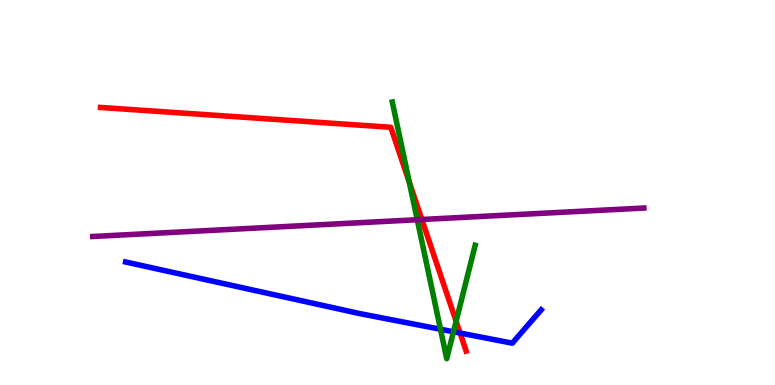[{'lines': ['blue', 'red'], 'intersections': [{'x': 5.94, 'y': 1.35}]}, {'lines': ['green', 'red'], 'intersections': [{'x': 5.28, 'y': 5.26}, {'x': 5.89, 'y': 1.66}]}, {'lines': ['purple', 'red'], 'intersections': [{'x': 5.44, 'y': 4.3}]}, {'lines': ['blue', 'green'], 'intersections': [{'x': 5.68, 'y': 1.45}, {'x': 5.85, 'y': 1.38}]}, {'lines': ['blue', 'purple'], 'intersections': []}, {'lines': ['green', 'purple'], 'intersections': [{'x': 5.38, 'y': 4.29}]}]